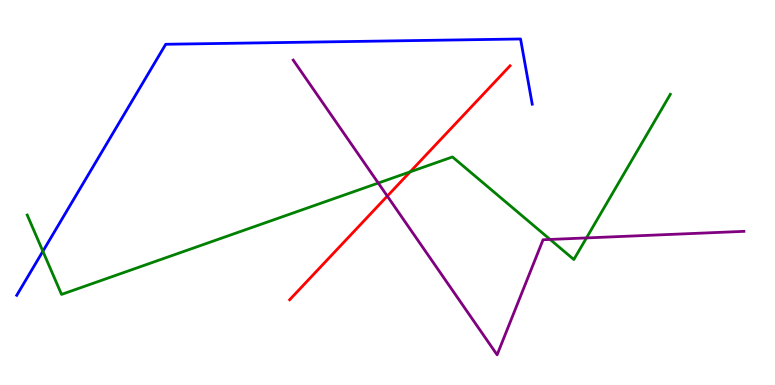[{'lines': ['blue', 'red'], 'intersections': []}, {'lines': ['green', 'red'], 'intersections': [{'x': 5.29, 'y': 5.54}]}, {'lines': ['purple', 'red'], 'intersections': [{'x': 5.0, 'y': 4.91}]}, {'lines': ['blue', 'green'], 'intersections': [{'x': 0.553, 'y': 3.47}]}, {'lines': ['blue', 'purple'], 'intersections': []}, {'lines': ['green', 'purple'], 'intersections': [{'x': 4.88, 'y': 5.25}, {'x': 7.1, 'y': 3.78}, {'x': 7.57, 'y': 3.82}]}]